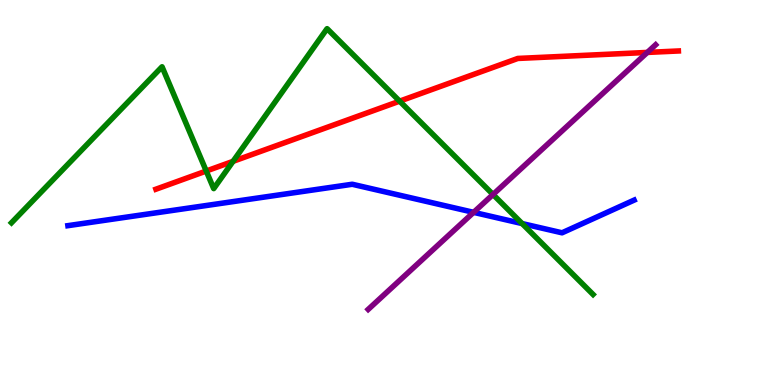[{'lines': ['blue', 'red'], 'intersections': []}, {'lines': ['green', 'red'], 'intersections': [{'x': 2.66, 'y': 5.56}, {'x': 3.01, 'y': 5.81}, {'x': 5.16, 'y': 7.37}]}, {'lines': ['purple', 'red'], 'intersections': [{'x': 8.35, 'y': 8.64}]}, {'lines': ['blue', 'green'], 'intersections': [{'x': 6.74, 'y': 4.19}]}, {'lines': ['blue', 'purple'], 'intersections': [{'x': 6.11, 'y': 4.48}]}, {'lines': ['green', 'purple'], 'intersections': [{'x': 6.36, 'y': 4.95}]}]